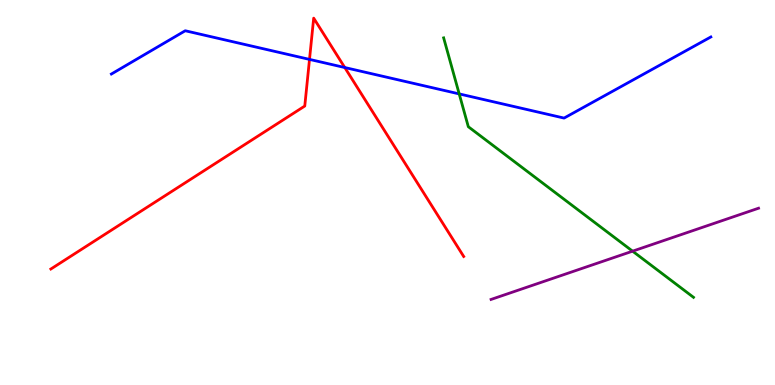[{'lines': ['blue', 'red'], 'intersections': [{'x': 3.99, 'y': 8.46}, {'x': 4.45, 'y': 8.25}]}, {'lines': ['green', 'red'], 'intersections': []}, {'lines': ['purple', 'red'], 'intersections': []}, {'lines': ['blue', 'green'], 'intersections': [{'x': 5.93, 'y': 7.56}]}, {'lines': ['blue', 'purple'], 'intersections': []}, {'lines': ['green', 'purple'], 'intersections': [{'x': 8.16, 'y': 3.48}]}]